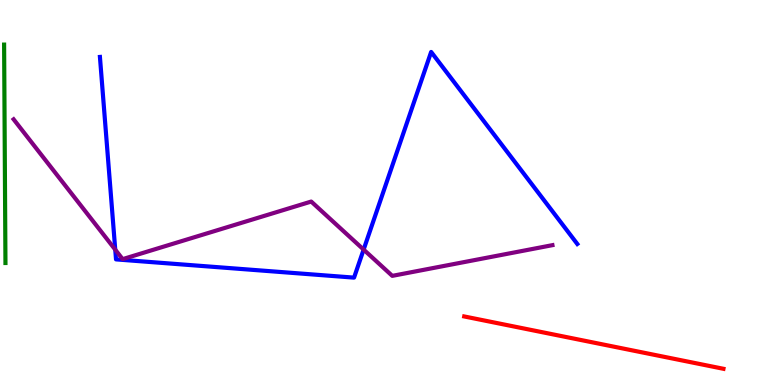[{'lines': ['blue', 'red'], 'intersections': []}, {'lines': ['green', 'red'], 'intersections': []}, {'lines': ['purple', 'red'], 'intersections': []}, {'lines': ['blue', 'green'], 'intersections': []}, {'lines': ['blue', 'purple'], 'intersections': [{'x': 1.49, 'y': 3.52}, {'x': 4.69, 'y': 3.52}]}, {'lines': ['green', 'purple'], 'intersections': []}]